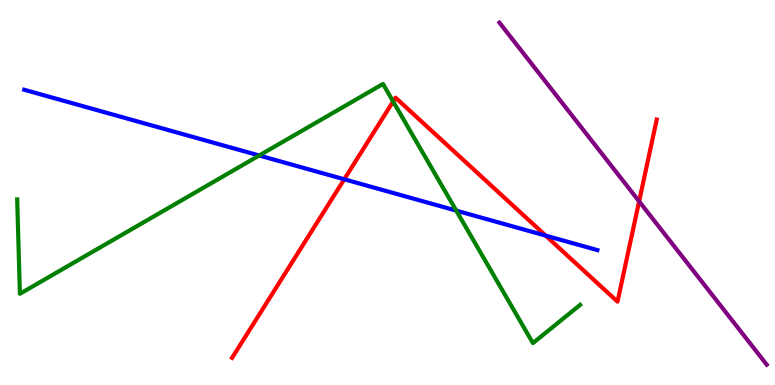[{'lines': ['blue', 'red'], 'intersections': [{'x': 4.44, 'y': 5.34}, {'x': 7.04, 'y': 3.88}]}, {'lines': ['green', 'red'], 'intersections': [{'x': 5.07, 'y': 7.36}]}, {'lines': ['purple', 'red'], 'intersections': [{'x': 8.25, 'y': 4.77}]}, {'lines': ['blue', 'green'], 'intersections': [{'x': 3.34, 'y': 5.96}, {'x': 5.89, 'y': 4.53}]}, {'lines': ['blue', 'purple'], 'intersections': []}, {'lines': ['green', 'purple'], 'intersections': []}]